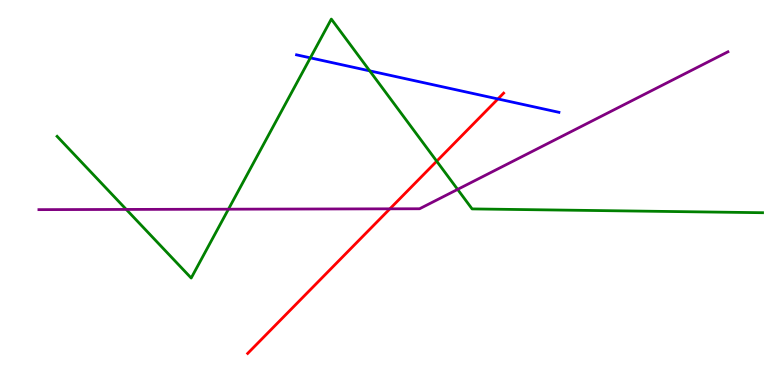[{'lines': ['blue', 'red'], 'intersections': [{'x': 6.42, 'y': 7.43}]}, {'lines': ['green', 'red'], 'intersections': [{'x': 5.64, 'y': 5.81}]}, {'lines': ['purple', 'red'], 'intersections': [{'x': 5.03, 'y': 4.58}]}, {'lines': ['blue', 'green'], 'intersections': [{'x': 4.0, 'y': 8.5}, {'x': 4.77, 'y': 8.16}]}, {'lines': ['blue', 'purple'], 'intersections': []}, {'lines': ['green', 'purple'], 'intersections': [{'x': 1.63, 'y': 4.56}, {'x': 2.95, 'y': 4.57}, {'x': 5.9, 'y': 5.08}]}]